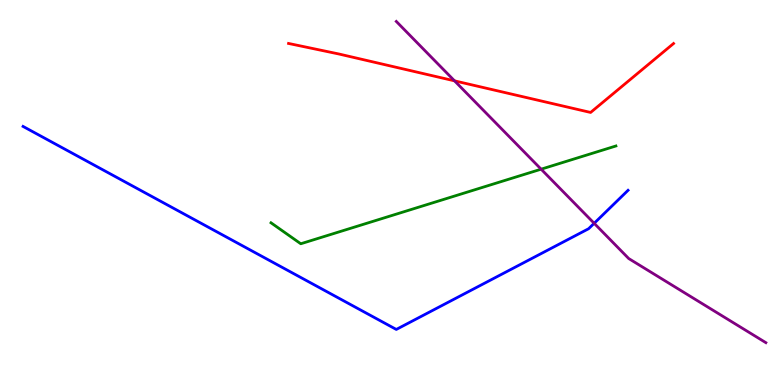[{'lines': ['blue', 'red'], 'intersections': []}, {'lines': ['green', 'red'], 'intersections': []}, {'lines': ['purple', 'red'], 'intersections': [{'x': 5.86, 'y': 7.9}]}, {'lines': ['blue', 'green'], 'intersections': []}, {'lines': ['blue', 'purple'], 'intersections': [{'x': 7.67, 'y': 4.2}]}, {'lines': ['green', 'purple'], 'intersections': [{'x': 6.98, 'y': 5.61}]}]